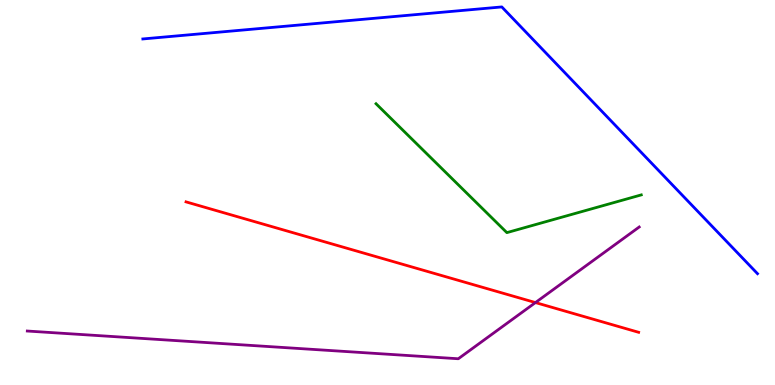[{'lines': ['blue', 'red'], 'intersections': []}, {'lines': ['green', 'red'], 'intersections': []}, {'lines': ['purple', 'red'], 'intersections': [{'x': 6.91, 'y': 2.14}]}, {'lines': ['blue', 'green'], 'intersections': []}, {'lines': ['blue', 'purple'], 'intersections': []}, {'lines': ['green', 'purple'], 'intersections': []}]